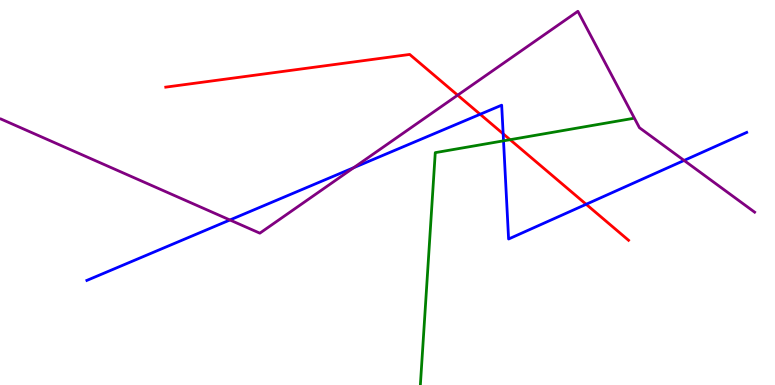[{'lines': ['blue', 'red'], 'intersections': [{'x': 6.2, 'y': 7.03}, {'x': 6.49, 'y': 6.52}, {'x': 7.56, 'y': 4.69}]}, {'lines': ['green', 'red'], 'intersections': [{'x': 6.58, 'y': 6.37}]}, {'lines': ['purple', 'red'], 'intersections': [{'x': 5.91, 'y': 7.53}]}, {'lines': ['blue', 'green'], 'intersections': [{'x': 6.5, 'y': 6.34}]}, {'lines': ['blue', 'purple'], 'intersections': [{'x': 2.97, 'y': 4.29}, {'x': 4.56, 'y': 5.64}, {'x': 8.83, 'y': 5.83}]}, {'lines': ['green', 'purple'], 'intersections': []}]